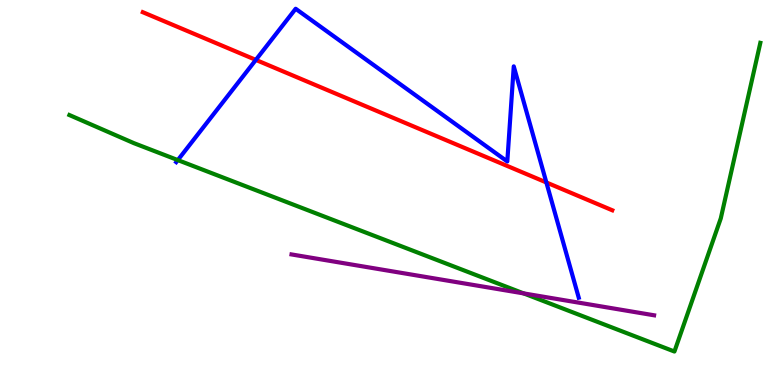[{'lines': ['blue', 'red'], 'intersections': [{'x': 3.3, 'y': 8.44}, {'x': 7.05, 'y': 5.26}]}, {'lines': ['green', 'red'], 'intersections': []}, {'lines': ['purple', 'red'], 'intersections': []}, {'lines': ['blue', 'green'], 'intersections': [{'x': 2.29, 'y': 5.84}]}, {'lines': ['blue', 'purple'], 'intersections': []}, {'lines': ['green', 'purple'], 'intersections': [{'x': 6.76, 'y': 2.38}]}]